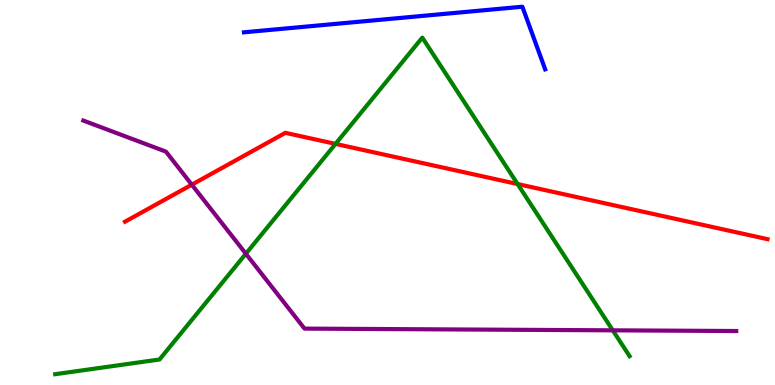[{'lines': ['blue', 'red'], 'intersections': []}, {'lines': ['green', 'red'], 'intersections': [{'x': 4.33, 'y': 6.26}, {'x': 6.68, 'y': 5.22}]}, {'lines': ['purple', 'red'], 'intersections': [{'x': 2.47, 'y': 5.2}]}, {'lines': ['blue', 'green'], 'intersections': []}, {'lines': ['blue', 'purple'], 'intersections': []}, {'lines': ['green', 'purple'], 'intersections': [{'x': 3.17, 'y': 3.41}, {'x': 7.91, 'y': 1.42}]}]